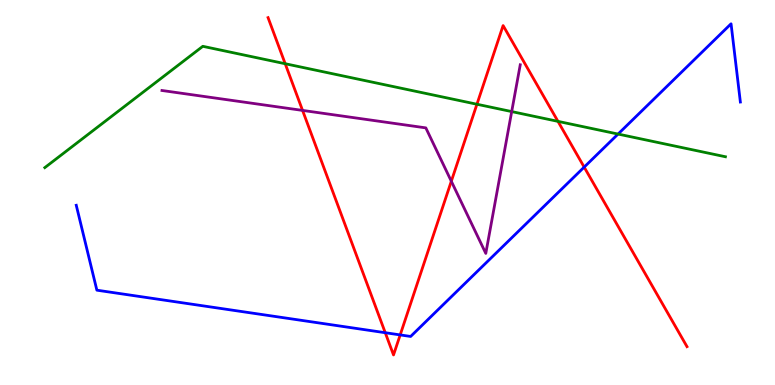[{'lines': ['blue', 'red'], 'intersections': [{'x': 4.97, 'y': 1.36}, {'x': 5.16, 'y': 1.3}, {'x': 7.54, 'y': 5.66}]}, {'lines': ['green', 'red'], 'intersections': [{'x': 3.68, 'y': 8.34}, {'x': 6.15, 'y': 7.29}, {'x': 7.2, 'y': 6.85}]}, {'lines': ['purple', 'red'], 'intersections': [{'x': 3.9, 'y': 7.13}, {'x': 5.82, 'y': 5.29}]}, {'lines': ['blue', 'green'], 'intersections': [{'x': 7.97, 'y': 6.52}]}, {'lines': ['blue', 'purple'], 'intersections': []}, {'lines': ['green', 'purple'], 'intersections': [{'x': 6.6, 'y': 7.1}]}]